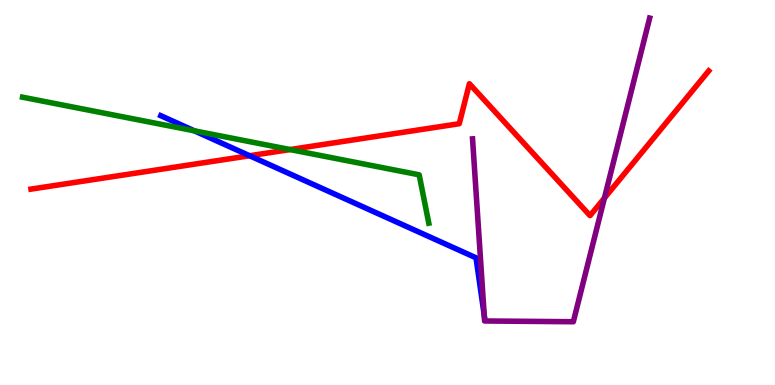[{'lines': ['blue', 'red'], 'intersections': [{'x': 3.22, 'y': 5.96}]}, {'lines': ['green', 'red'], 'intersections': [{'x': 3.74, 'y': 6.12}]}, {'lines': ['purple', 'red'], 'intersections': [{'x': 7.8, 'y': 4.86}]}, {'lines': ['blue', 'green'], 'intersections': [{'x': 2.51, 'y': 6.6}]}, {'lines': ['blue', 'purple'], 'intersections': [{'x': 6.25, 'y': 1.82}]}, {'lines': ['green', 'purple'], 'intersections': []}]